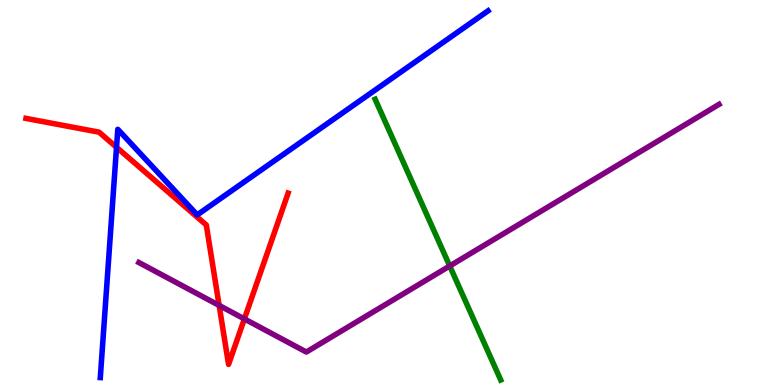[{'lines': ['blue', 'red'], 'intersections': [{'x': 1.5, 'y': 6.17}]}, {'lines': ['green', 'red'], 'intersections': []}, {'lines': ['purple', 'red'], 'intersections': [{'x': 2.83, 'y': 2.07}, {'x': 3.15, 'y': 1.72}]}, {'lines': ['blue', 'green'], 'intersections': []}, {'lines': ['blue', 'purple'], 'intersections': []}, {'lines': ['green', 'purple'], 'intersections': [{'x': 5.8, 'y': 3.09}]}]